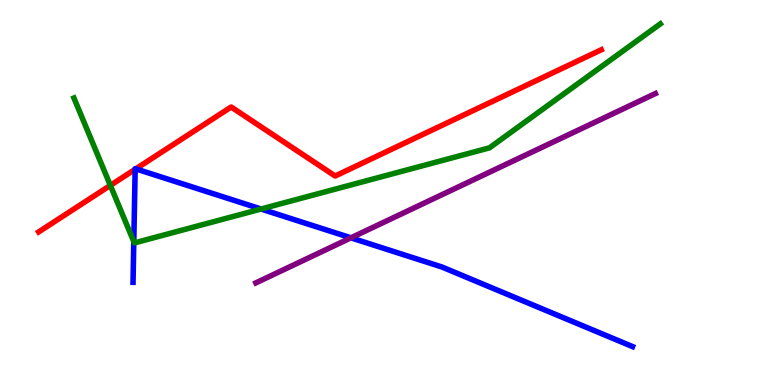[{'lines': ['blue', 'red'], 'intersections': [{'x': 1.74, 'y': 5.6}, {'x': 1.75, 'y': 5.61}]}, {'lines': ['green', 'red'], 'intersections': [{'x': 1.42, 'y': 5.18}]}, {'lines': ['purple', 'red'], 'intersections': []}, {'lines': ['blue', 'green'], 'intersections': [{'x': 1.73, 'y': 3.72}, {'x': 3.37, 'y': 4.57}]}, {'lines': ['blue', 'purple'], 'intersections': [{'x': 4.53, 'y': 3.82}]}, {'lines': ['green', 'purple'], 'intersections': []}]